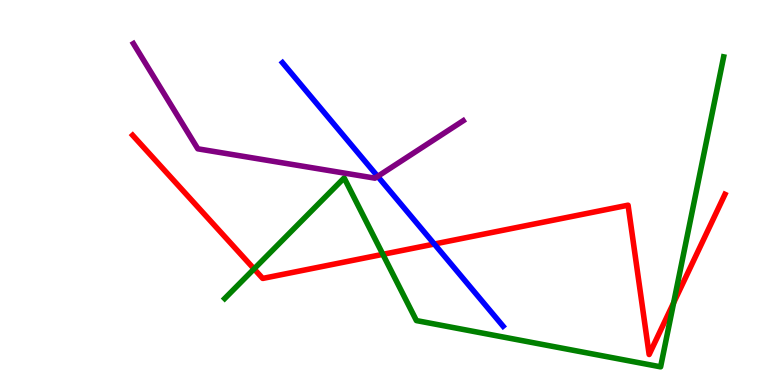[{'lines': ['blue', 'red'], 'intersections': [{'x': 5.6, 'y': 3.66}]}, {'lines': ['green', 'red'], 'intersections': [{'x': 3.28, 'y': 3.02}, {'x': 4.94, 'y': 3.39}, {'x': 8.69, 'y': 2.14}]}, {'lines': ['purple', 'red'], 'intersections': []}, {'lines': ['blue', 'green'], 'intersections': []}, {'lines': ['blue', 'purple'], 'intersections': [{'x': 4.87, 'y': 5.42}]}, {'lines': ['green', 'purple'], 'intersections': []}]